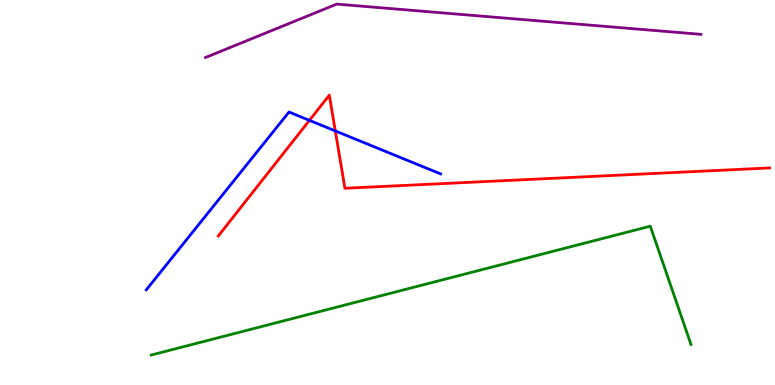[{'lines': ['blue', 'red'], 'intersections': [{'x': 3.99, 'y': 6.87}, {'x': 4.33, 'y': 6.6}]}, {'lines': ['green', 'red'], 'intersections': []}, {'lines': ['purple', 'red'], 'intersections': []}, {'lines': ['blue', 'green'], 'intersections': []}, {'lines': ['blue', 'purple'], 'intersections': []}, {'lines': ['green', 'purple'], 'intersections': []}]